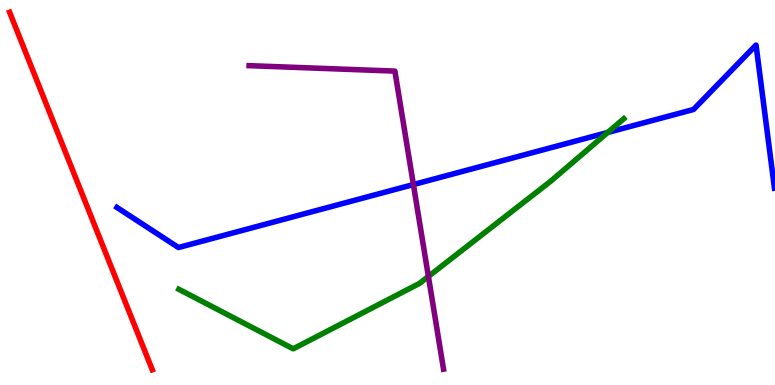[{'lines': ['blue', 'red'], 'intersections': []}, {'lines': ['green', 'red'], 'intersections': []}, {'lines': ['purple', 'red'], 'intersections': []}, {'lines': ['blue', 'green'], 'intersections': [{'x': 7.84, 'y': 6.56}]}, {'lines': ['blue', 'purple'], 'intersections': [{'x': 5.33, 'y': 5.21}]}, {'lines': ['green', 'purple'], 'intersections': [{'x': 5.53, 'y': 2.82}]}]